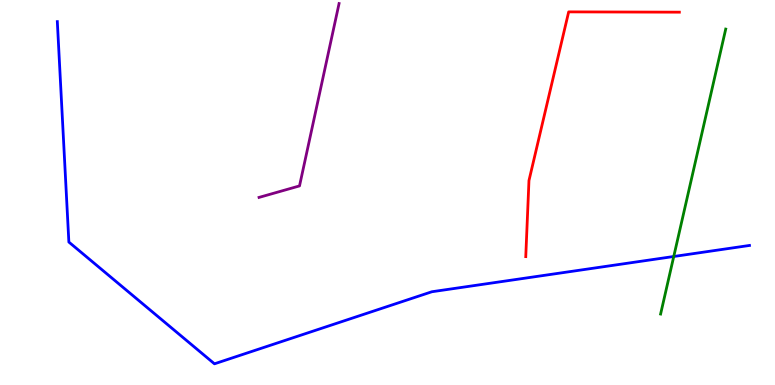[{'lines': ['blue', 'red'], 'intersections': []}, {'lines': ['green', 'red'], 'intersections': []}, {'lines': ['purple', 'red'], 'intersections': []}, {'lines': ['blue', 'green'], 'intersections': [{'x': 8.69, 'y': 3.34}]}, {'lines': ['blue', 'purple'], 'intersections': []}, {'lines': ['green', 'purple'], 'intersections': []}]